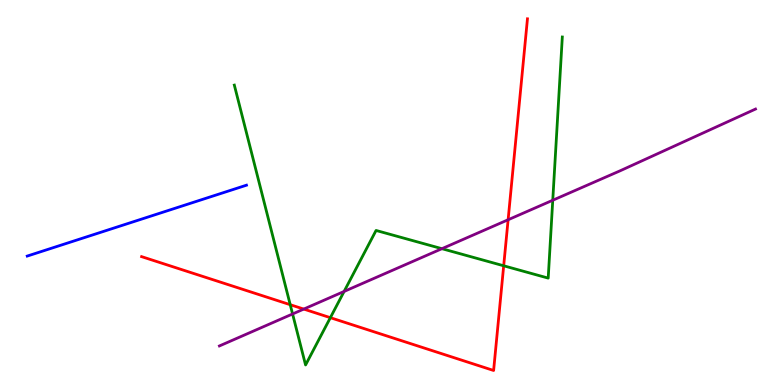[{'lines': ['blue', 'red'], 'intersections': []}, {'lines': ['green', 'red'], 'intersections': [{'x': 3.74, 'y': 2.09}, {'x': 4.26, 'y': 1.75}, {'x': 6.5, 'y': 3.1}]}, {'lines': ['purple', 'red'], 'intersections': [{'x': 3.92, 'y': 1.97}, {'x': 6.56, 'y': 4.29}]}, {'lines': ['blue', 'green'], 'intersections': []}, {'lines': ['blue', 'purple'], 'intersections': []}, {'lines': ['green', 'purple'], 'intersections': [{'x': 3.78, 'y': 1.85}, {'x': 4.44, 'y': 2.43}, {'x': 5.7, 'y': 3.54}, {'x': 7.13, 'y': 4.8}]}]